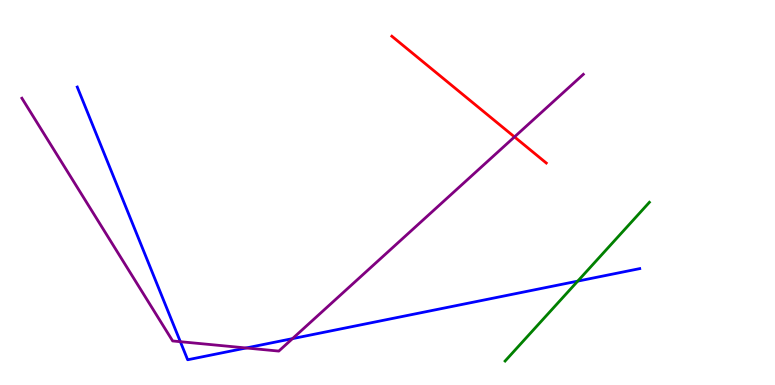[{'lines': ['blue', 'red'], 'intersections': []}, {'lines': ['green', 'red'], 'intersections': []}, {'lines': ['purple', 'red'], 'intersections': [{'x': 6.64, 'y': 6.44}]}, {'lines': ['blue', 'green'], 'intersections': [{'x': 7.45, 'y': 2.7}]}, {'lines': ['blue', 'purple'], 'intersections': [{'x': 2.33, 'y': 1.12}, {'x': 3.18, 'y': 0.962}, {'x': 3.77, 'y': 1.2}]}, {'lines': ['green', 'purple'], 'intersections': []}]